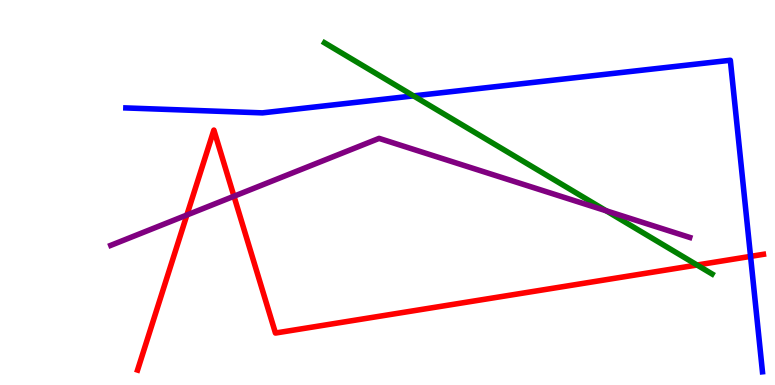[{'lines': ['blue', 'red'], 'intersections': [{'x': 9.68, 'y': 3.34}]}, {'lines': ['green', 'red'], 'intersections': [{'x': 8.99, 'y': 3.12}]}, {'lines': ['purple', 'red'], 'intersections': [{'x': 2.41, 'y': 4.42}, {'x': 3.02, 'y': 4.9}]}, {'lines': ['blue', 'green'], 'intersections': [{'x': 5.34, 'y': 7.51}]}, {'lines': ['blue', 'purple'], 'intersections': []}, {'lines': ['green', 'purple'], 'intersections': [{'x': 7.82, 'y': 4.53}]}]